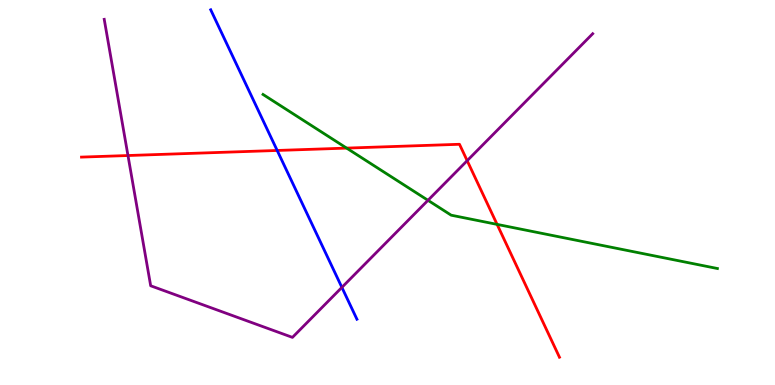[{'lines': ['blue', 'red'], 'intersections': [{'x': 3.58, 'y': 6.09}]}, {'lines': ['green', 'red'], 'intersections': [{'x': 4.47, 'y': 6.15}, {'x': 6.41, 'y': 4.17}]}, {'lines': ['purple', 'red'], 'intersections': [{'x': 1.65, 'y': 5.96}, {'x': 6.03, 'y': 5.83}]}, {'lines': ['blue', 'green'], 'intersections': []}, {'lines': ['blue', 'purple'], 'intersections': [{'x': 4.41, 'y': 2.54}]}, {'lines': ['green', 'purple'], 'intersections': [{'x': 5.52, 'y': 4.8}]}]